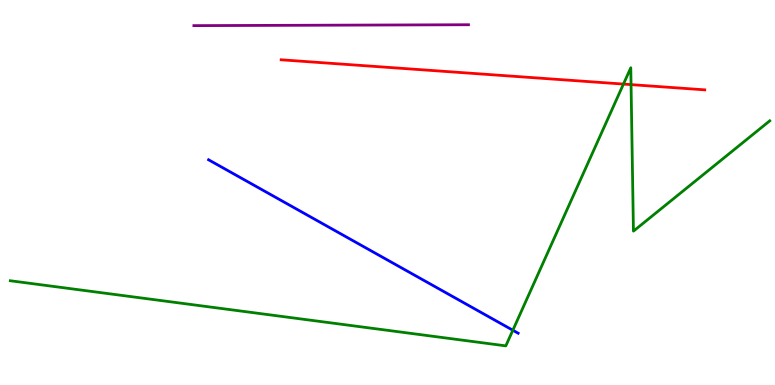[{'lines': ['blue', 'red'], 'intersections': []}, {'lines': ['green', 'red'], 'intersections': [{'x': 8.04, 'y': 7.82}, {'x': 8.14, 'y': 7.8}]}, {'lines': ['purple', 'red'], 'intersections': []}, {'lines': ['blue', 'green'], 'intersections': [{'x': 6.62, 'y': 1.42}]}, {'lines': ['blue', 'purple'], 'intersections': []}, {'lines': ['green', 'purple'], 'intersections': []}]